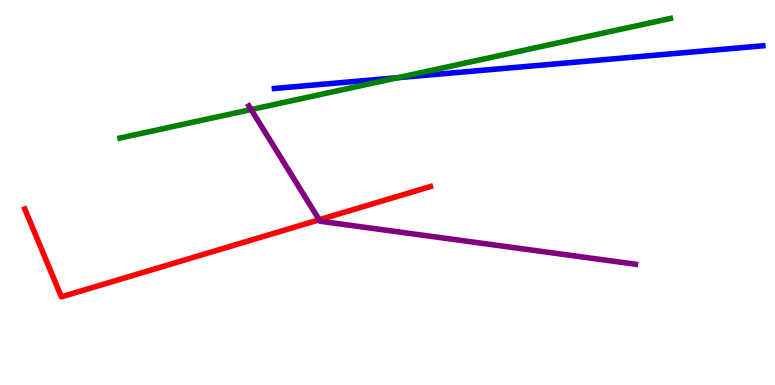[{'lines': ['blue', 'red'], 'intersections': []}, {'lines': ['green', 'red'], 'intersections': []}, {'lines': ['purple', 'red'], 'intersections': [{'x': 4.12, 'y': 4.29}]}, {'lines': ['blue', 'green'], 'intersections': [{'x': 5.13, 'y': 7.98}]}, {'lines': ['blue', 'purple'], 'intersections': []}, {'lines': ['green', 'purple'], 'intersections': [{'x': 3.24, 'y': 7.15}]}]